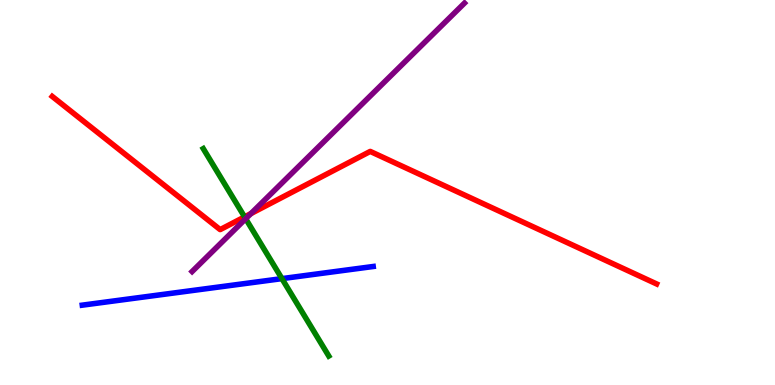[{'lines': ['blue', 'red'], 'intersections': []}, {'lines': ['green', 'red'], 'intersections': [{'x': 3.16, 'y': 4.37}]}, {'lines': ['purple', 'red'], 'intersections': [{'x': 3.24, 'y': 4.45}]}, {'lines': ['blue', 'green'], 'intersections': [{'x': 3.64, 'y': 2.76}]}, {'lines': ['blue', 'purple'], 'intersections': []}, {'lines': ['green', 'purple'], 'intersections': [{'x': 3.17, 'y': 4.32}]}]